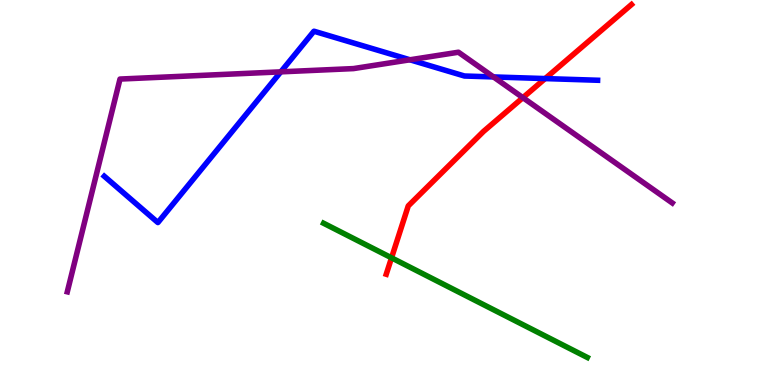[{'lines': ['blue', 'red'], 'intersections': [{'x': 7.03, 'y': 7.96}]}, {'lines': ['green', 'red'], 'intersections': [{'x': 5.05, 'y': 3.3}]}, {'lines': ['purple', 'red'], 'intersections': [{'x': 6.75, 'y': 7.46}]}, {'lines': ['blue', 'green'], 'intersections': []}, {'lines': ['blue', 'purple'], 'intersections': [{'x': 3.62, 'y': 8.13}, {'x': 5.29, 'y': 8.45}, {'x': 6.37, 'y': 8.0}]}, {'lines': ['green', 'purple'], 'intersections': []}]